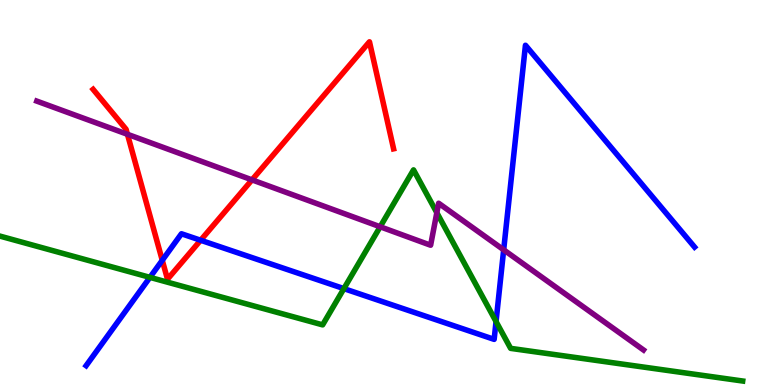[{'lines': ['blue', 'red'], 'intersections': [{'x': 2.09, 'y': 3.24}, {'x': 2.59, 'y': 3.76}]}, {'lines': ['green', 'red'], 'intersections': []}, {'lines': ['purple', 'red'], 'intersections': [{'x': 1.64, 'y': 6.51}, {'x': 3.25, 'y': 5.33}]}, {'lines': ['blue', 'green'], 'intersections': [{'x': 1.93, 'y': 2.8}, {'x': 4.44, 'y': 2.5}, {'x': 6.4, 'y': 1.65}]}, {'lines': ['blue', 'purple'], 'intersections': [{'x': 6.5, 'y': 3.51}]}, {'lines': ['green', 'purple'], 'intersections': [{'x': 4.91, 'y': 4.11}, {'x': 5.64, 'y': 4.48}]}]